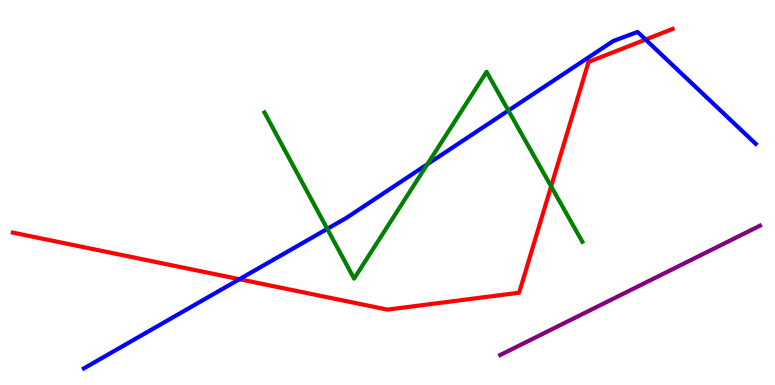[{'lines': ['blue', 'red'], 'intersections': [{'x': 3.09, 'y': 2.75}, {'x': 8.33, 'y': 8.97}]}, {'lines': ['green', 'red'], 'intersections': [{'x': 7.11, 'y': 5.16}]}, {'lines': ['purple', 'red'], 'intersections': []}, {'lines': ['blue', 'green'], 'intersections': [{'x': 4.22, 'y': 4.06}, {'x': 5.51, 'y': 5.73}, {'x': 6.56, 'y': 7.13}]}, {'lines': ['blue', 'purple'], 'intersections': []}, {'lines': ['green', 'purple'], 'intersections': []}]